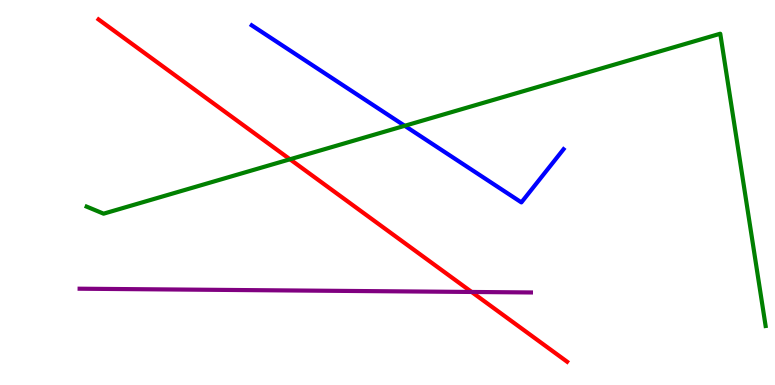[{'lines': ['blue', 'red'], 'intersections': []}, {'lines': ['green', 'red'], 'intersections': [{'x': 3.74, 'y': 5.86}]}, {'lines': ['purple', 'red'], 'intersections': [{'x': 6.09, 'y': 2.42}]}, {'lines': ['blue', 'green'], 'intersections': [{'x': 5.22, 'y': 6.73}]}, {'lines': ['blue', 'purple'], 'intersections': []}, {'lines': ['green', 'purple'], 'intersections': []}]